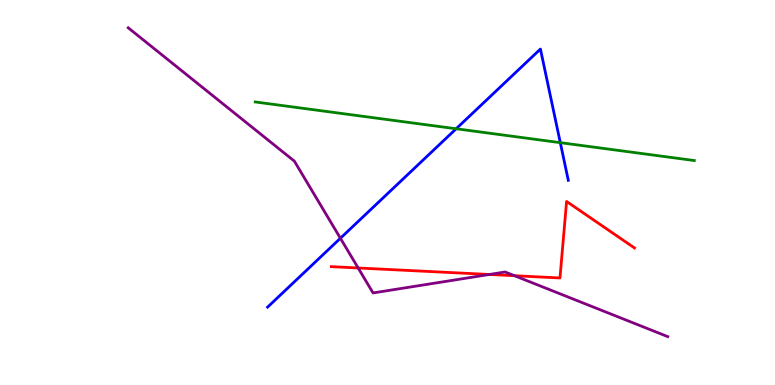[{'lines': ['blue', 'red'], 'intersections': []}, {'lines': ['green', 'red'], 'intersections': []}, {'lines': ['purple', 'red'], 'intersections': [{'x': 4.62, 'y': 3.04}, {'x': 6.31, 'y': 2.87}, {'x': 6.64, 'y': 2.84}]}, {'lines': ['blue', 'green'], 'intersections': [{'x': 5.89, 'y': 6.66}, {'x': 7.23, 'y': 6.29}]}, {'lines': ['blue', 'purple'], 'intersections': [{'x': 4.39, 'y': 3.81}]}, {'lines': ['green', 'purple'], 'intersections': []}]